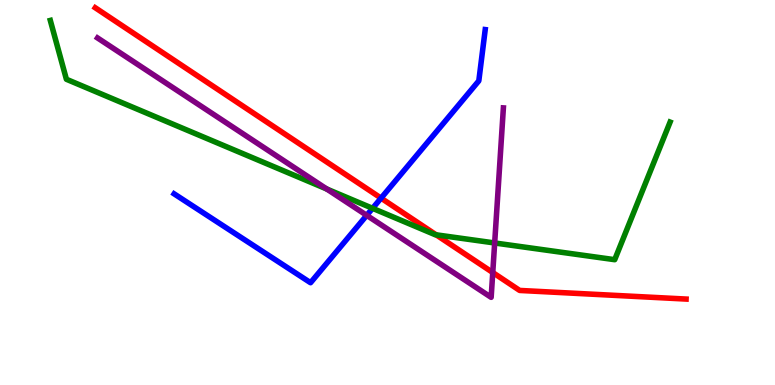[{'lines': ['blue', 'red'], 'intersections': [{'x': 4.92, 'y': 4.85}]}, {'lines': ['green', 'red'], 'intersections': [{'x': 5.63, 'y': 3.9}]}, {'lines': ['purple', 'red'], 'intersections': [{'x': 6.36, 'y': 2.92}]}, {'lines': ['blue', 'green'], 'intersections': [{'x': 4.81, 'y': 4.59}]}, {'lines': ['blue', 'purple'], 'intersections': [{'x': 4.73, 'y': 4.41}]}, {'lines': ['green', 'purple'], 'intersections': [{'x': 4.22, 'y': 5.09}, {'x': 6.38, 'y': 3.69}]}]